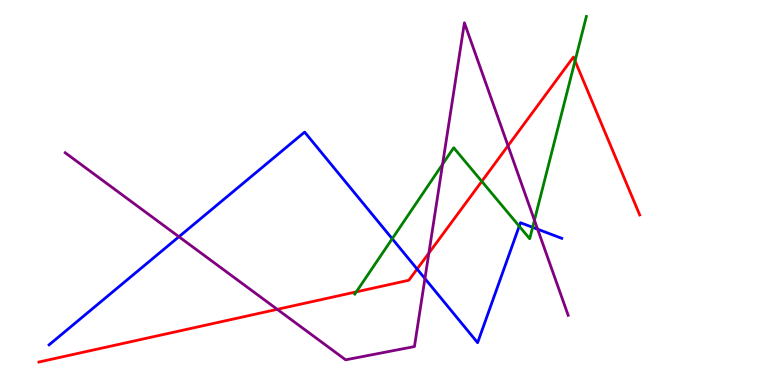[{'lines': ['blue', 'red'], 'intersections': [{'x': 5.38, 'y': 3.01}]}, {'lines': ['green', 'red'], 'intersections': [{'x': 4.6, 'y': 2.42}, {'x': 6.22, 'y': 5.29}, {'x': 7.42, 'y': 8.42}]}, {'lines': ['purple', 'red'], 'intersections': [{'x': 3.58, 'y': 1.97}, {'x': 5.53, 'y': 3.43}, {'x': 6.56, 'y': 6.21}]}, {'lines': ['blue', 'green'], 'intersections': [{'x': 5.06, 'y': 3.8}, {'x': 6.7, 'y': 4.13}, {'x': 6.87, 'y': 4.1}]}, {'lines': ['blue', 'purple'], 'intersections': [{'x': 2.31, 'y': 3.85}, {'x': 5.48, 'y': 2.76}, {'x': 6.94, 'y': 4.05}]}, {'lines': ['green', 'purple'], 'intersections': [{'x': 5.71, 'y': 5.73}, {'x': 6.9, 'y': 4.28}]}]